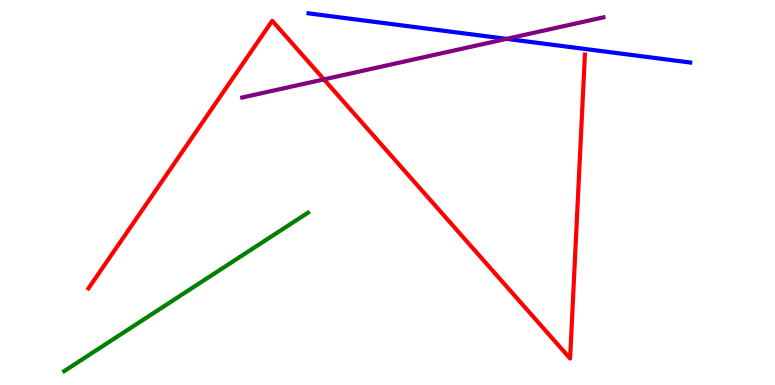[{'lines': ['blue', 'red'], 'intersections': []}, {'lines': ['green', 'red'], 'intersections': []}, {'lines': ['purple', 'red'], 'intersections': [{'x': 4.18, 'y': 7.94}]}, {'lines': ['blue', 'green'], 'intersections': []}, {'lines': ['blue', 'purple'], 'intersections': [{'x': 6.54, 'y': 8.99}]}, {'lines': ['green', 'purple'], 'intersections': []}]